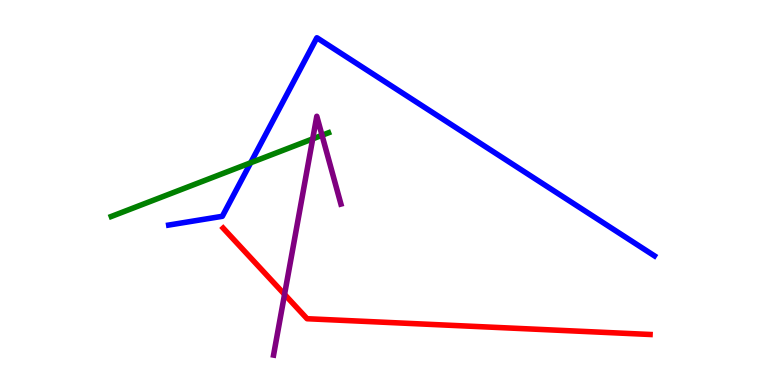[{'lines': ['blue', 'red'], 'intersections': []}, {'lines': ['green', 'red'], 'intersections': []}, {'lines': ['purple', 'red'], 'intersections': [{'x': 3.67, 'y': 2.35}]}, {'lines': ['blue', 'green'], 'intersections': [{'x': 3.23, 'y': 5.77}]}, {'lines': ['blue', 'purple'], 'intersections': []}, {'lines': ['green', 'purple'], 'intersections': [{'x': 4.03, 'y': 6.39}, {'x': 4.16, 'y': 6.49}]}]